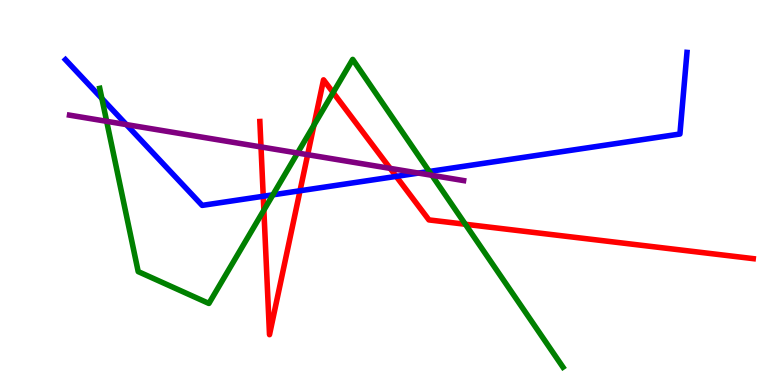[{'lines': ['blue', 'red'], 'intersections': [{'x': 3.4, 'y': 4.9}, {'x': 3.87, 'y': 5.04}, {'x': 5.11, 'y': 5.42}]}, {'lines': ['green', 'red'], 'intersections': [{'x': 3.4, 'y': 4.54}, {'x': 4.05, 'y': 6.75}, {'x': 4.3, 'y': 7.6}, {'x': 6.0, 'y': 4.18}]}, {'lines': ['purple', 'red'], 'intersections': [{'x': 3.37, 'y': 6.18}, {'x': 3.97, 'y': 5.98}, {'x': 5.03, 'y': 5.63}]}, {'lines': ['blue', 'green'], 'intersections': [{'x': 1.31, 'y': 7.44}, {'x': 3.52, 'y': 4.94}, {'x': 5.54, 'y': 5.55}]}, {'lines': ['blue', 'purple'], 'intersections': [{'x': 1.63, 'y': 6.76}, {'x': 5.4, 'y': 5.5}]}, {'lines': ['green', 'purple'], 'intersections': [{'x': 1.38, 'y': 6.85}, {'x': 3.84, 'y': 6.03}, {'x': 5.57, 'y': 5.45}]}]